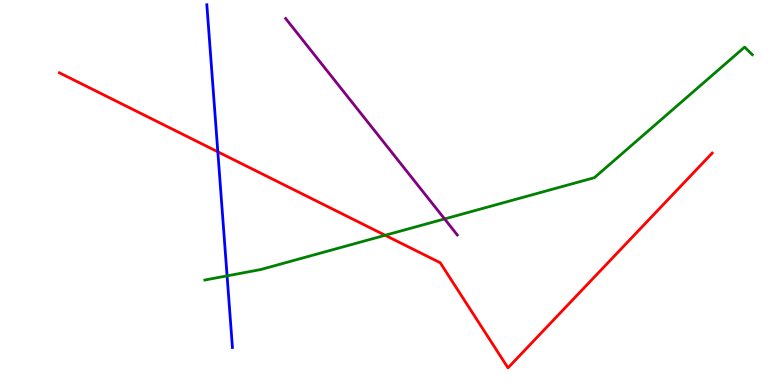[{'lines': ['blue', 'red'], 'intersections': [{'x': 2.81, 'y': 6.06}]}, {'lines': ['green', 'red'], 'intersections': [{'x': 4.97, 'y': 3.89}]}, {'lines': ['purple', 'red'], 'intersections': []}, {'lines': ['blue', 'green'], 'intersections': [{'x': 2.93, 'y': 2.83}]}, {'lines': ['blue', 'purple'], 'intersections': []}, {'lines': ['green', 'purple'], 'intersections': [{'x': 5.74, 'y': 4.31}]}]